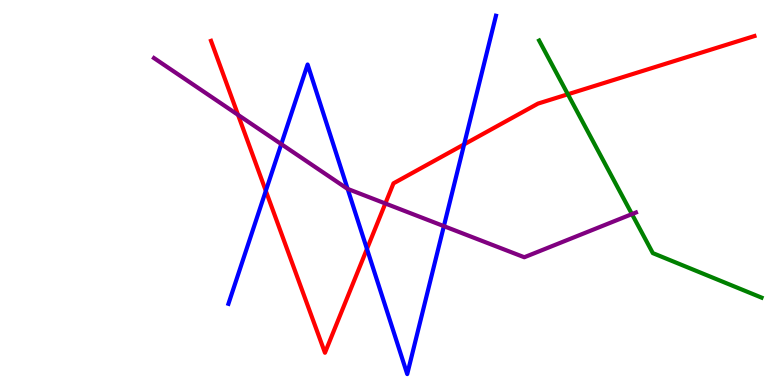[{'lines': ['blue', 'red'], 'intersections': [{'x': 3.43, 'y': 5.04}, {'x': 4.73, 'y': 3.53}, {'x': 5.99, 'y': 6.25}]}, {'lines': ['green', 'red'], 'intersections': [{'x': 7.33, 'y': 7.55}]}, {'lines': ['purple', 'red'], 'intersections': [{'x': 3.07, 'y': 7.02}, {'x': 4.97, 'y': 4.71}]}, {'lines': ['blue', 'green'], 'intersections': []}, {'lines': ['blue', 'purple'], 'intersections': [{'x': 3.63, 'y': 6.26}, {'x': 4.49, 'y': 5.09}, {'x': 5.73, 'y': 4.13}]}, {'lines': ['green', 'purple'], 'intersections': [{'x': 8.15, 'y': 4.44}]}]